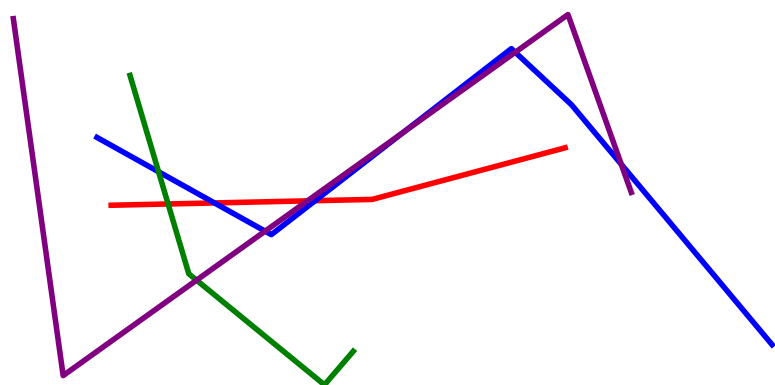[{'lines': ['blue', 'red'], 'intersections': [{'x': 2.77, 'y': 4.73}, {'x': 4.07, 'y': 4.79}]}, {'lines': ['green', 'red'], 'intersections': [{'x': 2.17, 'y': 4.7}]}, {'lines': ['purple', 'red'], 'intersections': [{'x': 3.97, 'y': 4.78}]}, {'lines': ['blue', 'green'], 'intersections': [{'x': 2.05, 'y': 5.54}]}, {'lines': ['blue', 'purple'], 'intersections': [{'x': 3.42, 'y': 4.0}, {'x': 5.21, 'y': 6.57}, {'x': 6.65, 'y': 8.64}, {'x': 8.02, 'y': 5.73}]}, {'lines': ['green', 'purple'], 'intersections': [{'x': 2.54, 'y': 2.72}]}]